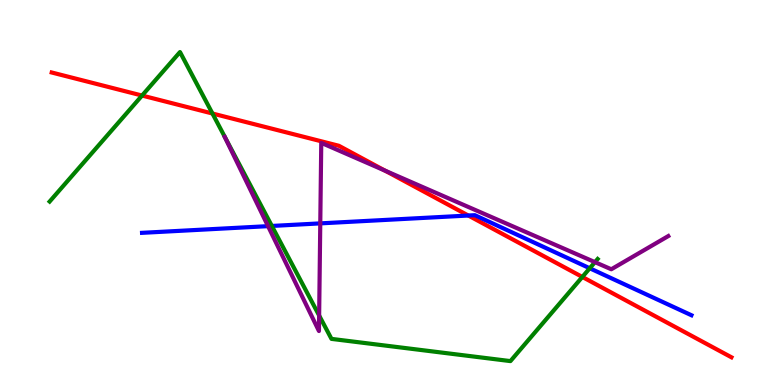[{'lines': ['blue', 'red'], 'intersections': [{'x': 6.04, 'y': 4.4}]}, {'lines': ['green', 'red'], 'intersections': [{'x': 1.83, 'y': 7.52}, {'x': 2.74, 'y': 7.05}, {'x': 7.51, 'y': 2.81}]}, {'lines': ['purple', 'red'], 'intersections': [{'x': 4.97, 'y': 5.57}]}, {'lines': ['blue', 'green'], 'intersections': [{'x': 3.51, 'y': 4.13}, {'x': 7.61, 'y': 3.03}]}, {'lines': ['blue', 'purple'], 'intersections': [{'x': 3.46, 'y': 4.13}, {'x': 4.13, 'y': 4.2}]}, {'lines': ['green', 'purple'], 'intersections': [{'x': 4.12, 'y': 1.8}, {'x': 7.68, 'y': 3.19}]}]